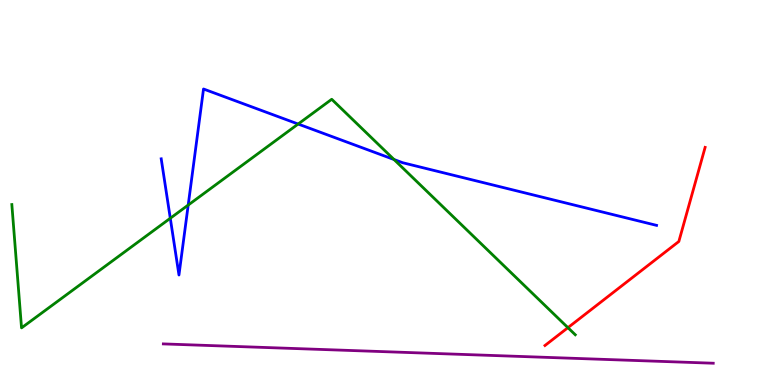[{'lines': ['blue', 'red'], 'intersections': []}, {'lines': ['green', 'red'], 'intersections': [{'x': 7.33, 'y': 1.49}]}, {'lines': ['purple', 'red'], 'intersections': []}, {'lines': ['blue', 'green'], 'intersections': [{'x': 2.2, 'y': 4.33}, {'x': 2.43, 'y': 4.67}, {'x': 3.85, 'y': 6.78}, {'x': 5.08, 'y': 5.86}]}, {'lines': ['blue', 'purple'], 'intersections': []}, {'lines': ['green', 'purple'], 'intersections': []}]